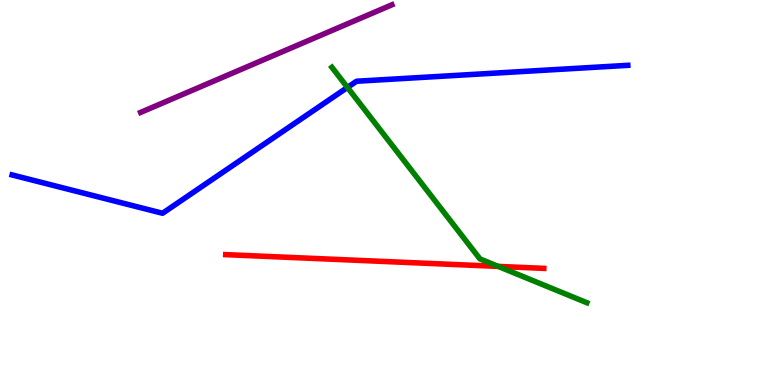[{'lines': ['blue', 'red'], 'intersections': []}, {'lines': ['green', 'red'], 'intersections': [{'x': 6.43, 'y': 3.08}]}, {'lines': ['purple', 'red'], 'intersections': []}, {'lines': ['blue', 'green'], 'intersections': [{'x': 4.48, 'y': 7.73}]}, {'lines': ['blue', 'purple'], 'intersections': []}, {'lines': ['green', 'purple'], 'intersections': []}]